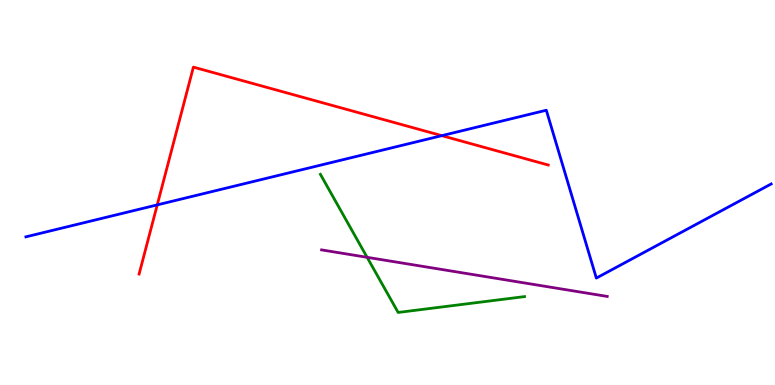[{'lines': ['blue', 'red'], 'intersections': [{'x': 2.03, 'y': 4.68}, {'x': 5.7, 'y': 6.48}]}, {'lines': ['green', 'red'], 'intersections': []}, {'lines': ['purple', 'red'], 'intersections': []}, {'lines': ['blue', 'green'], 'intersections': []}, {'lines': ['blue', 'purple'], 'intersections': []}, {'lines': ['green', 'purple'], 'intersections': [{'x': 4.74, 'y': 3.32}]}]